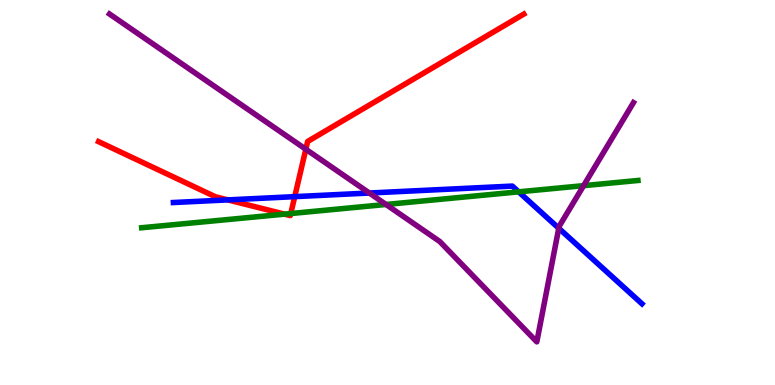[{'lines': ['blue', 'red'], 'intersections': [{'x': 2.94, 'y': 4.81}, {'x': 3.8, 'y': 4.89}]}, {'lines': ['green', 'red'], 'intersections': [{'x': 3.67, 'y': 4.44}, {'x': 3.75, 'y': 4.45}]}, {'lines': ['purple', 'red'], 'intersections': [{'x': 3.95, 'y': 6.12}]}, {'lines': ['blue', 'green'], 'intersections': [{'x': 6.69, 'y': 5.02}]}, {'lines': ['blue', 'purple'], 'intersections': [{'x': 4.77, 'y': 4.99}, {'x': 7.21, 'y': 4.07}]}, {'lines': ['green', 'purple'], 'intersections': [{'x': 4.98, 'y': 4.69}, {'x': 7.53, 'y': 5.18}]}]